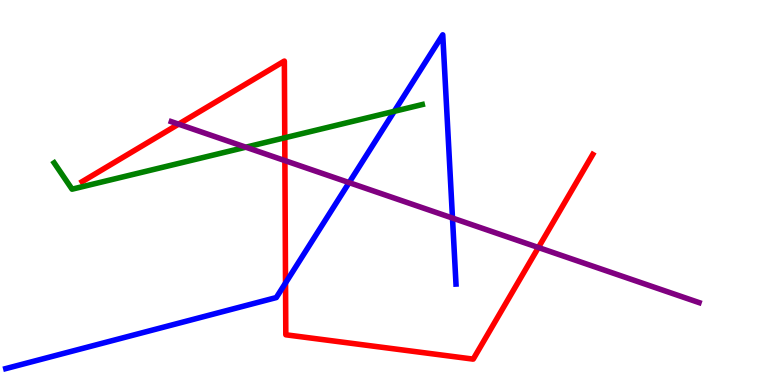[{'lines': ['blue', 'red'], 'intersections': [{'x': 3.68, 'y': 2.65}]}, {'lines': ['green', 'red'], 'intersections': [{'x': 3.67, 'y': 6.42}]}, {'lines': ['purple', 'red'], 'intersections': [{'x': 2.3, 'y': 6.78}, {'x': 3.68, 'y': 5.83}, {'x': 6.95, 'y': 3.57}]}, {'lines': ['blue', 'green'], 'intersections': [{'x': 5.09, 'y': 7.11}]}, {'lines': ['blue', 'purple'], 'intersections': [{'x': 4.5, 'y': 5.26}, {'x': 5.84, 'y': 4.34}]}, {'lines': ['green', 'purple'], 'intersections': [{'x': 3.17, 'y': 6.18}]}]